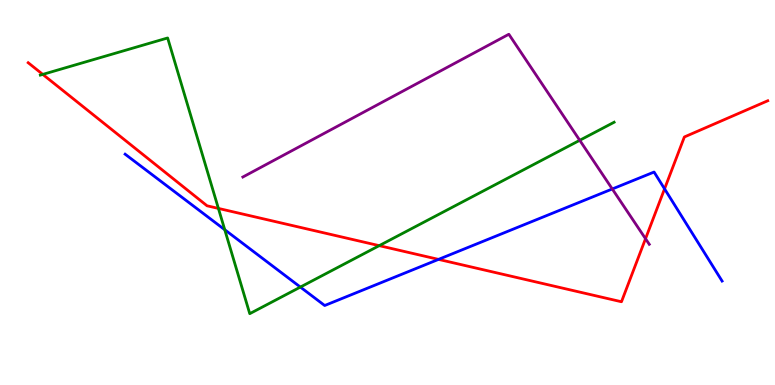[{'lines': ['blue', 'red'], 'intersections': [{'x': 5.66, 'y': 3.26}, {'x': 8.57, 'y': 5.09}]}, {'lines': ['green', 'red'], 'intersections': [{'x': 0.552, 'y': 8.07}, {'x': 2.82, 'y': 4.59}, {'x': 4.89, 'y': 3.62}]}, {'lines': ['purple', 'red'], 'intersections': [{'x': 8.33, 'y': 3.8}]}, {'lines': ['blue', 'green'], 'intersections': [{'x': 2.9, 'y': 4.03}, {'x': 3.88, 'y': 2.54}]}, {'lines': ['blue', 'purple'], 'intersections': [{'x': 7.9, 'y': 5.09}]}, {'lines': ['green', 'purple'], 'intersections': [{'x': 7.48, 'y': 6.36}]}]